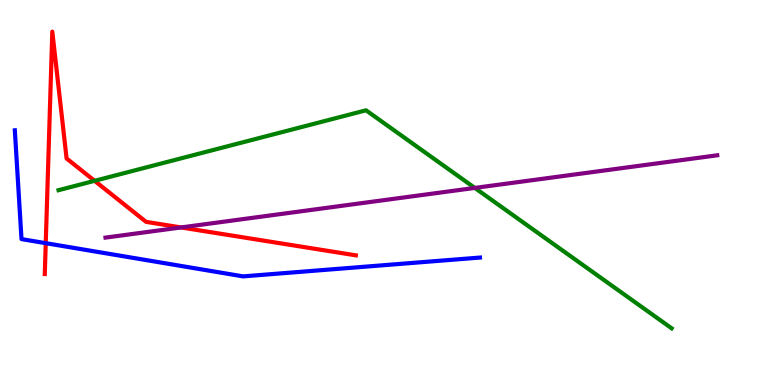[{'lines': ['blue', 'red'], 'intersections': [{'x': 0.59, 'y': 3.68}]}, {'lines': ['green', 'red'], 'intersections': [{'x': 1.22, 'y': 5.3}]}, {'lines': ['purple', 'red'], 'intersections': [{'x': 2.34, 'y': 4.09}]}, {'lines': ['blue', 'green'], 'intersections': []}, {'lines': ['blue', 'purple'], 'intersections': []}, {'lines': ['green', 'purple'], 'intersections': [{'x': 6.13, 'y': 5.12}]}]